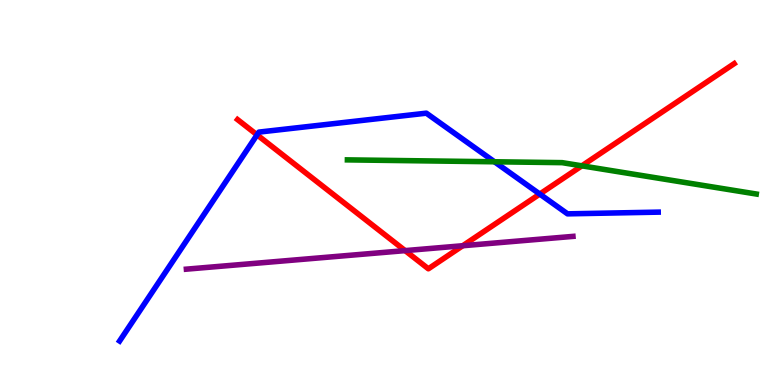[{'lines': ['blue', 'red'], 'intersections': [{'x': 3.32, 'y': 6.5}, {'x': 6.96, 'y': 4.96}]}, {'lines': ['green', 'red'], 'intersections': [{'x': 7.51, 'y': 5.69}]}, {'lines': ['purple', 'red'], 'intersections': [{'x': 5.23, 'y': 3.49}, {'x': 5.97, 'y': 3.62}]}, {'lines': ['blue', 'green'], 'intersections': [{'x': 6.38, 'y': 5.8}]}, {'lines': ['blue', 'purple'], 'intersections': []}, {'lines': ['green', 'purple'], 'intersections': []}]